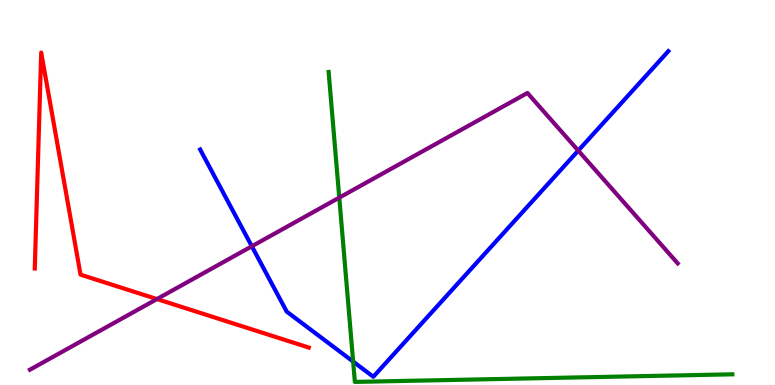[{'lines': ['blue', 'red'], 'intersections': []}, {'lines': ['green', 'red'], 'intersections': []}, {'lines': ['purple', 'red'], 'intersections': [{'x': 2.03, 'y': 2.23}]}, {'lines': ['blue', 'green'], 'intersections': [{'x': 4.56, 'y': 0.608}]}, {'lines': ['blue', 'purple'], 'intersections': [{'x': 3.25, 'y': 3.6}, {'x': 7.46, 'y': 6.09}]}, {'lines': ['green', 'purple'], 'intersections': [{'x': 4.38, 'y': 4.87}]}]